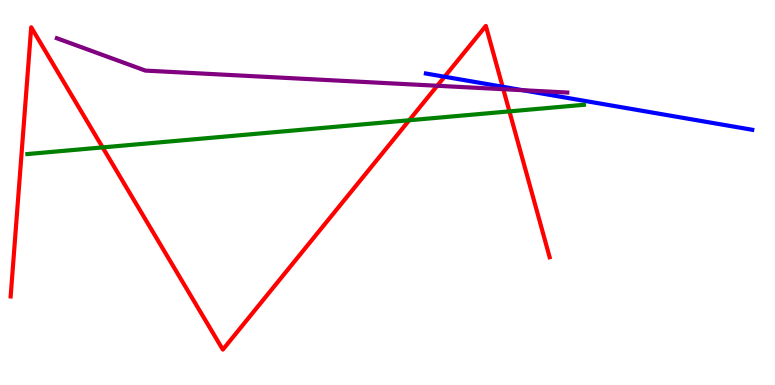[{'lines': ['blue', 'red'], 'intersections': [{'x': 5.74, 'y': 8.01}, {'x': 6.49, 'y': 7.75}]}, {'lines': ['green', 'red'], 'intersections': [{'x': 1.32, 'y': 6.17}, {'x': 5.28, 'y': 6.88}, {'x': 6.57, 'y': 7.11}]}, {'lines': ['purple', 'red'], 'intersections': [{'x': 5.64, 'y': 7.77}, {'x': 6.49, 'y': 7.68}]}, {'lines': ['blue', 'green'], 'intersections': []}, {'lines': ['blue', 'purple'], 'intersections': [{'x': 6.75, 'y': 7.66}]}, {'lines': ['green', 'purple'], 'intersections': []}]